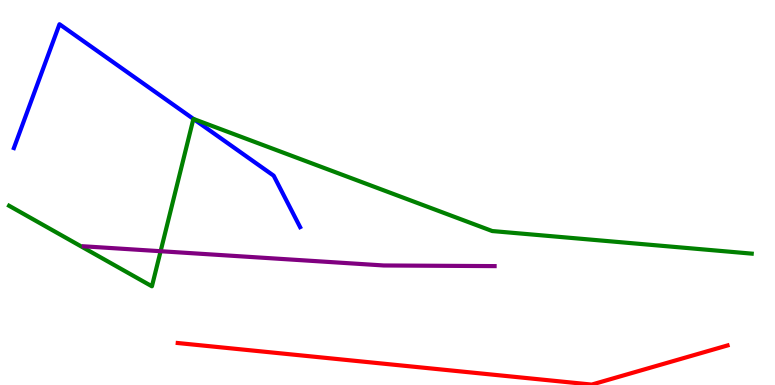[{'lines': ['blue', 'red'], 'intersections': []}, {'lines': ['green', 'red'], 'intersections': []}, {'lines': ['purple', 'red'], 'intersections': []}, {'lines': ['blue', 'green'], 'intersections': [{'x': 2.5, 'y': 6.91}]}, {'lines': ['blue', 'purple'], 'intersections': []}, {'lines': ['green', 'purple'], 'intersections': [{'x': 2.07, 'y': 3.47}]}]